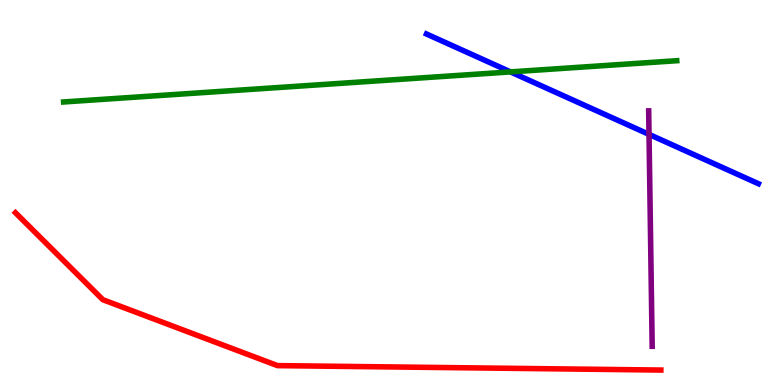[{'lines': ['blue', 'red'], 'intersections': []}, {'lines': ['green', 'red'], 'intersections': []}, {'lines': ['purple', 'red'], 'intersections': []}, {'lines': ['blue', 'green'], 'intersections': [{'x': 6.59, 'y': 8.13}]}, {'lines': ['blue', 'purple'], 'intersections': [{'x': 8.37, 'y': 6.51}]}, {'lines': ['green', 'purple'], 'intersections': []}]